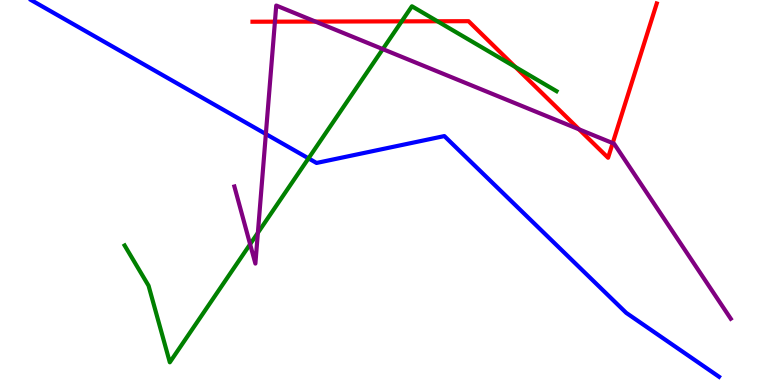[{'lines': ['blue', 'red'], 'intersections': []}, {'lines': ['green', 'red'], 'intersections': [{'x': 5.18, 'y': 9.45}, {'x': 5.64, 'y': 9.45}, {'x': 6.65, 'y': 8.26}]}, {'lines': ['purple', 'red'], 'intersections': [{'x': 3.55, 'y': 9.44}, {'x': 4.07, 'y': 9.44}, {'x': 7.47, 'y': 6.64}, {'x': 7.91, 'y': 6.28}]}, {'lines': ['blue', 'green'], 'intersections': [{'x': 3.98, 'y': 5.89}]}, {'lines': ['blue', 'purple'], 'intersections': [{'x': 3.43, 'y': 6.52}]}, {'lines': ['green', 'purple'], 'intersections': [{'x': 3.23, 'y': 3.66}, {'x': 3.33, 'y': 3.95}, {'x': 4.94, 'y': 8.72}]}]